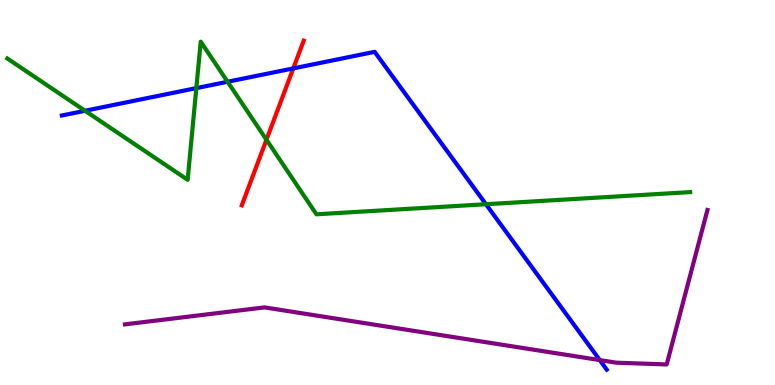[{'lines': ['blue', 'red'], 'intersections': [{'x': 3.78, 'y': 8.22}]}, {'lines': ['green', 'red'], 'intersections': [{'x': 3.44, 'y': 6.37}]}, {'lines': ['purple', 'red'], 'intersections': []}, {'lines': ['blue', 'green'], 'intersections': [{'x': 1.1, 'y': 7.12}, {'x': 2.53, 'y': 7.71}, {'x': 2.94, 'y': 7.88}, {'x': 6.27, 'y': 4.7}]}, {'lines': ['blue', 'purple'], 'intersections': [{'x': 7.74, 'y': 0.647}]}, {'lines': ['green', 'purple'], 'intersections': []}]